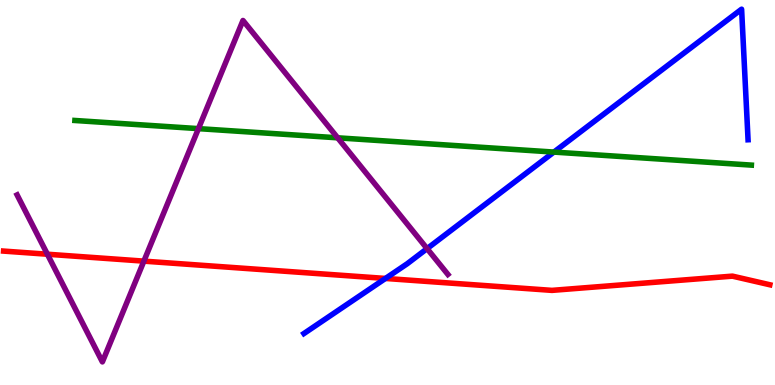[{'lines': ['blue', 'red'], 'intersections': [{'x': 4.97, 'y': 2.77}]}, {'lines': ['green', 'red'], 'intersections': []}, {'lines': ['purple', 'red'], 'intersections': [{'x': 0.611, 'y': 3.4}, {'x': 1.86, 'y': 3.22}]}, {'lines': ['blue', 'green'], 'intersections': [{'x': 7.15, 'y': 6.05}]}, {'lines': ['blue', 'purple'], 'intersections': [{'x': 5.51, 'y': 3.54}]}, {'lines': ['green', 'purple'], 'intersections': [{'x': 2.56, 'y': 6.66}, {'x': 4.36, 'y': 6.42}]}]